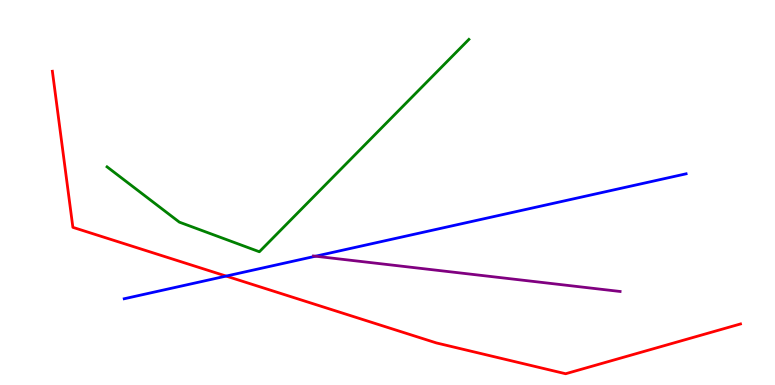[{'lines': ['blue', 'red'], 'intersections': [{'x': 2.92, 'y': 2.83}]}, {'lines': ['green', 'red'], 'intersections': []}, {'lines': ['purple', 'red'], 'intersections': []}, {'lines': ['blue', 'green'], 'intersections': []}, {'lines': ['blue', 'purple'], 'intersections': [{'x': 4.07, 'y': 3.35}]}, {'lines': ['green', 'purple'], 'intersections': []}]